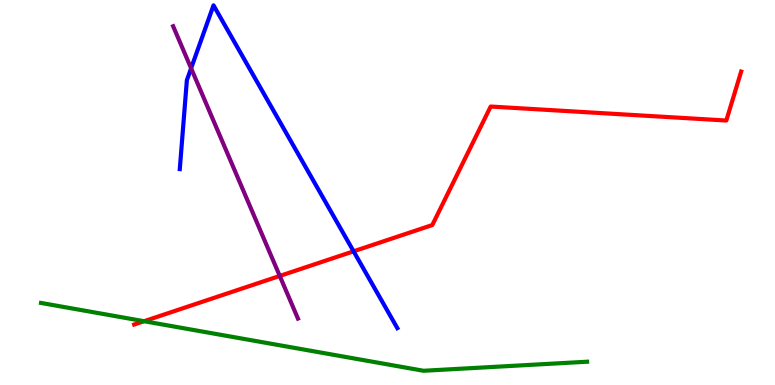[{'lines': ['blue', 'red'], 'intersections': [{'x': 4.56, 'y': 3.47}]}, {'lines': ['green', 'red'], 'intersections': [{'x': 1.86, 'y': 1.66}]}, {'lines': ['purple', 'red'], 'intersections': [{'x': 3.61, 'y': 2.83}]}, {'lines': ['blue', 'green'], 'intersections': []}, {'lines': ['blue', 'purple'], 'intersections': [{'x': 2.47, 'y': 8.23}]}, {'lines': ['green', 'purple'], 'intersections': []}]